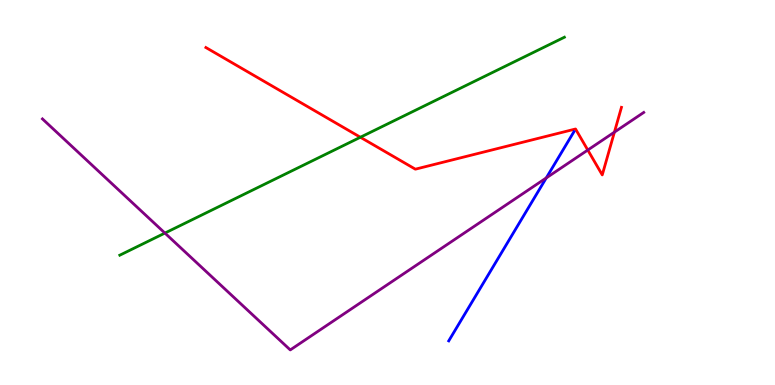[{'lines': ['blue', 'red'], 'intersections': []}, {'lines': ['green', 'red'], 'intersections': [{'x': 4.65, 'y': 6.44}]}, {'lines': ['purple', 'red'], 'intersections': [{'x': 7.58, 'y': 6.1}, {'x': 7.93, 'y': 6.57}]}, {'lines': ['blue', 'green'], 'intersections': []}, {'lines': ['blue', 'purple'], 'intersections': [{'x': 7.05, 'y': 5.38}]}, {'lines': ['green', 'purple'], 'intersections': [{'x': 2.13, 'y': 3.95}]}]